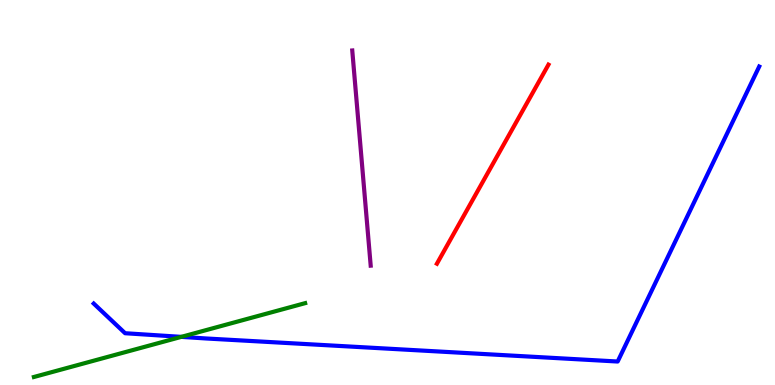[{'lines': ['blue', 'red'], 'intersections': []}, {'lines': ['green', 'red'], 'intersections': []}, {'lines': ['purple', 'red'], 'intersections': []}, {'lines': ['blue', 'green'], 'intersections': [{'x': 2.34, 'y': 1.25}]}, {'lines': ['blue', 'purple'], 'intersections': []}, {'lines': ['green', 'purple'], 'intersections': []}]